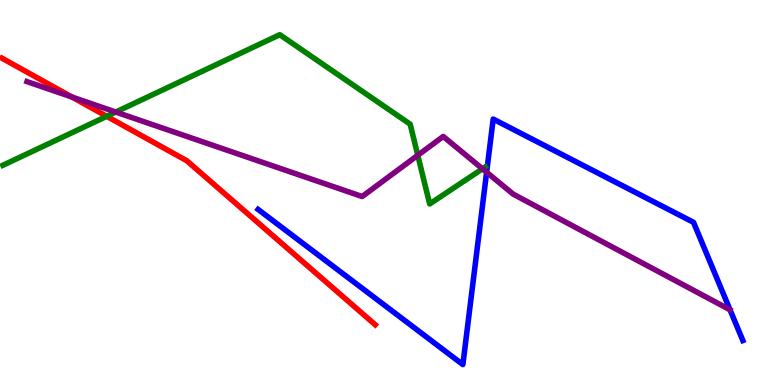[{'lines': ['blue', 'red'], 'intersections': []}, {'lines': ['green', 'red'], 'intersections': [{'x': 1.38, 'y': 6.98}]}, {'lines': ['purple', 'red'], 'intersections': [{'x': 0.929, 'y': 7.48}]}, {'lines': ['blue', 'green'], 'intersections': []}, {'lines': ['blue', 'purple'], 'intersections': [{'x': 6.28, 'y': 5.53}]}, {'lines': ['green', 'purple'], 'intersections': [{'x': 1.49, 'y': 7.09}, {'x': 5.39, 'y': 5.97}, {'x': 6.23, 'y': 5.62}]}]